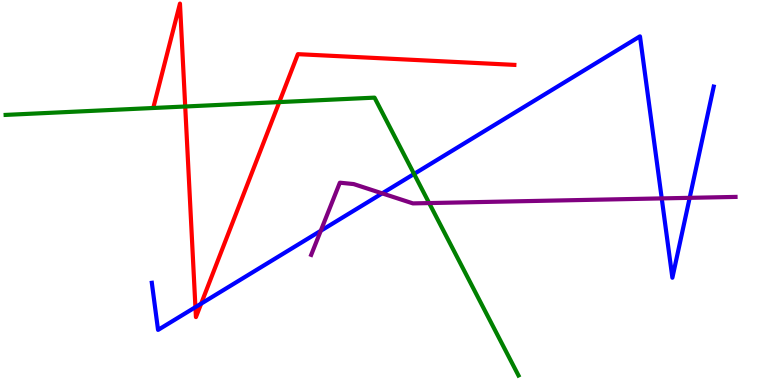[{'lines': ['blue', 'red'], 'intersections': [{'x': 2.52, 'y': 2.02}, {'x': 2.6, 'y': 2.11}]}, {'lines': ['green', 'red'], 'intersections': [{'x': 2.39, 'y': 7.23}, {'x': 3.6, 'y': 7.35}]}, {'lines': ['purple', 'red'], 'intersections': []}, {'lines': ['blue', 'green'], 'intersections': [{'x': 5.34, 'y': 5.48}]}, {'lines': ['blue', 'purple'], 'intersections': [{'x': 4.14, 'y': 4.01}, {'x': 4.93, 'y': 4.98}, {'x': 8.54, 'y': 4.85}, {'x': 8.9, 'y': 4.86}]}, {'lines': ['green', 'purple'], 'intersections': [{'x': 5.54, 'y': 4.73}]}]